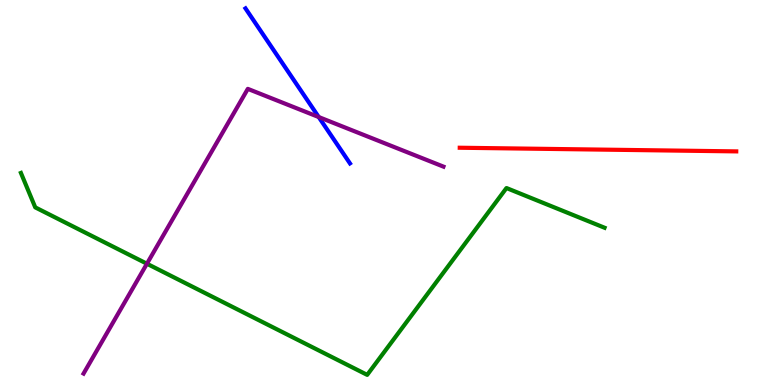[{'lines': ['blue', 'red'], 'intersections': []}, {'lines': ['green', 'red'], 'intersections': []}, {'lines': ['purple', 'red'], 'intersections': []}, {'lines': ['blue', 'green'], 'intersections': []}, {'lines': ['blue', 'purple'], 'intersections': [{'x': 4.11, 'y': 6.96}]}, {'lines': ['green', 'purple'], 'intersections': [{'x': 1.9, 'y': 3.15}]}]